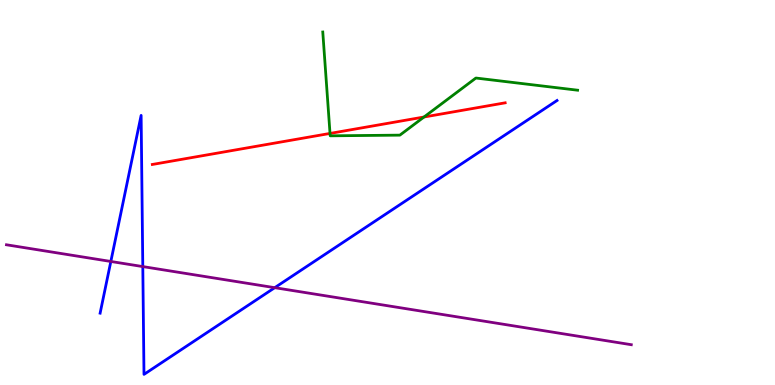[{'lines': ['blue', 'red'], 'intersections': []}, {'lines': ['green', 'red'], 'intersections': [{'x': 4.26, 'y': 6.53}, {'x': 5.47, 'y': 6.96}]}, {'lines': ['purple', 'red'], 'intersections': []}, {'lines': ['blue', 'green'], 'intersections': []}, {'lines': ['blue', 'purple'], 'intersections': [{'x': 1.43, 'y': 3.21}, {'x': 1.84, 'y': 3.08}, {'x': 3.55, 'y': 2.53}]}, {'lines': ['green', 'purple'], 'intersections': []}]